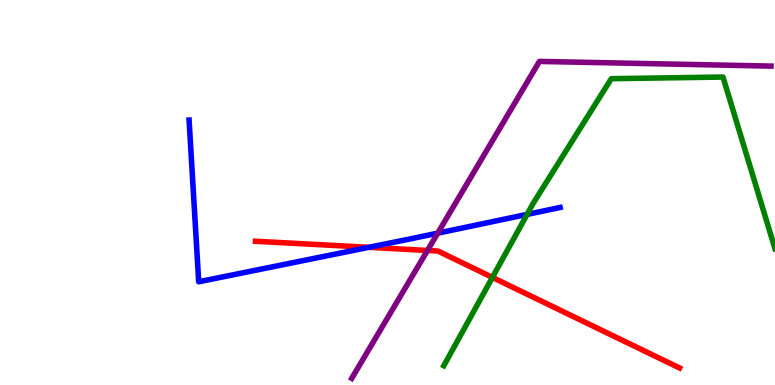[{'lines': ['blue', 'red'], 'intersections': [{'x': 4.76, 'y': 3.58}]}, {'lines': ['green', 'red'], 'intersections': [{'x': 6.35, 'y': 2.79}]}, {'lines': ['purple', 'red'], 'intersections': [{'x': 5.52, 'y': 3.49}]}, {'lines': ['blue', 'green'], 'intersections': [{'x': 6.8, 'y': 4.43}]}, {'lines': ['blue', 'purple'], 'intersections': [{'x': 5.65, 'y': 3.94}]}, {'lines': ['green', 'purple'], 'intersections': []}]